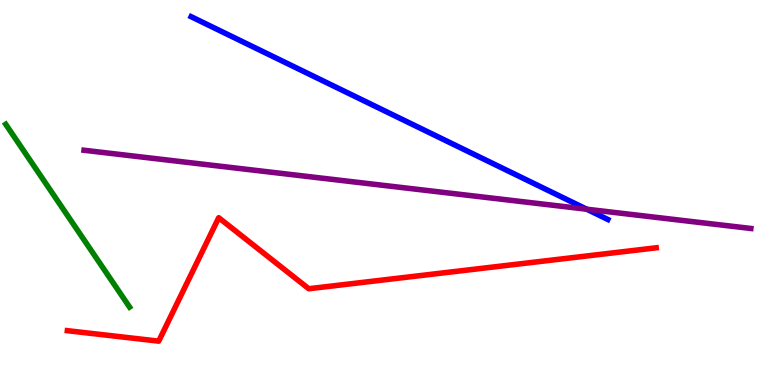[{'lines': ['blue', 'red'], 'intersections': []}, {'lines': ['green', 'red'], 'intersections': []}, {'lines': ['purple', 'red'], 'intersections': []}, {'lines': ['blue', 'green'], 'intersections': []}, {'lines': ['blue', 'purple'], 'intersections': [{'x': 7.57, 'y': 4.57}]}, {'lines': ['green', 'purple'], 'intersections': []}]